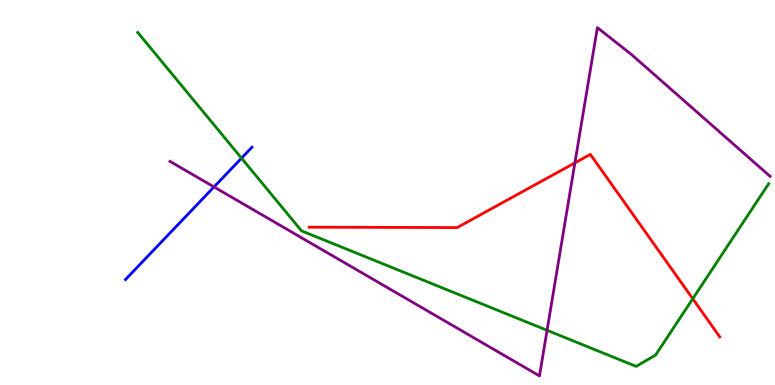[{'lines': ['blue', 'red'], 'intersections': []}, {'lines': ['green', 'red'], 'intersections': [{'x': 8.94, 'y': 2.24}]}, {'lines': ['purple', 'red'], 'intersections': [{'x': 7.42, 'y': 5.77}]}, {'lines': ['blue', 'green'], 'intersections': [{'x': 3.12, 'y': 5.89}]}, {'lines': ['blue', 'purple'], 'intersections': [{'x': 2.76, 'y': 5.14}]}, {'lines': ['green', 'purple'], 'intersections': [{'x': 7.06, 'y': 1.42}]}]